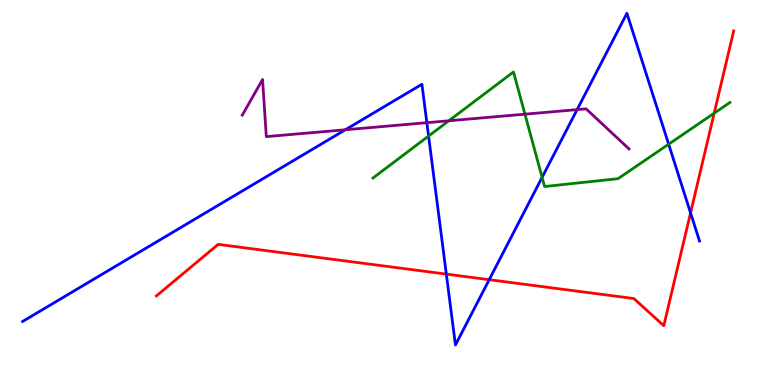[{'lines': ['blue', 'red'], 'intersections': [{'x': 5.76, 'y': 2.88}, {'x': 6.31, 'y': 2.74}, {'x': 8.91, 'y': 4.47}]}, {'lines': ['green', 'red'], 'intersections': [{'x': 9.22, 'y': 7.06}]}, {'lines': ['purple', 'red'], 'intersections': []}, {'lines': ['blue', 'green'], 'intersections': [{'x': 5.53, 'y': 6.47}, {'x': 6.99, 'y': 5.39}, {'x': 8.63, 'y': 6.25}]}, {'lines': ['blue', 'purple'], 'intersections': [{'x': 4.46, 'y': 6.63}, {'x': 5.51, 'y': 6.81}, {'x': 7.45, 'y': 7.15}]}, {'lines': ['green', 'purple'], 'intersections': [{'x': 5.79, 'y': 6.86}, {'x': 6.77, 'y': 7.03}]}]